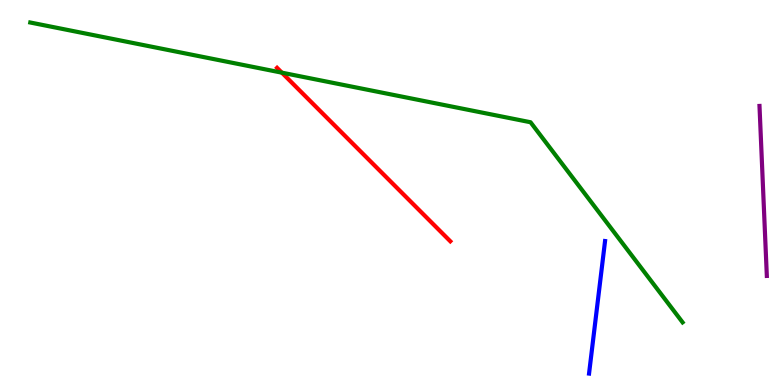[{'lines': ['blue', 'red'], 'intersections': []}, {'lines': ['green', 'red'], 'intersections': [{'x': 3.64, 'y': 8.11}]}, {'lines': ['purple', 'red'], 'intersections': []}, {'lines': ['blue', 'green'], 'intersections': []}, {'lines': ['blue', 'purple'], 'intersections': []}, {'lines': ['green', 'purple'], 'intersections': []}]